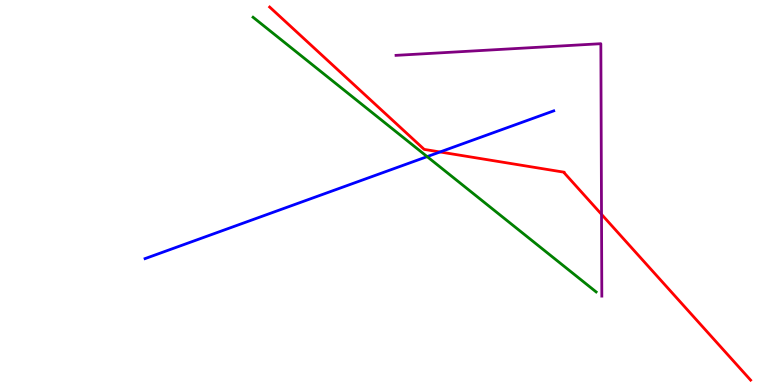[{'lines': ['blue', 'red'], 'intersections': [{'x': 5.68, 'y': 6.05}]}, {'lines': ['green', 'red'], 'intersections': []}, {'lines': ['purple', 'red'], 'intersections': [{'x': 7.76, 'y': 4.43}]}, {'lines': ['blue', 'green'], 'intersections': [{'x': 5.51, 'y': 5.93}]}, {'lines': ['blue', 'purple'], 'intersections': []}, {'lines': ['green', 'purple'], 'intersections': []}]